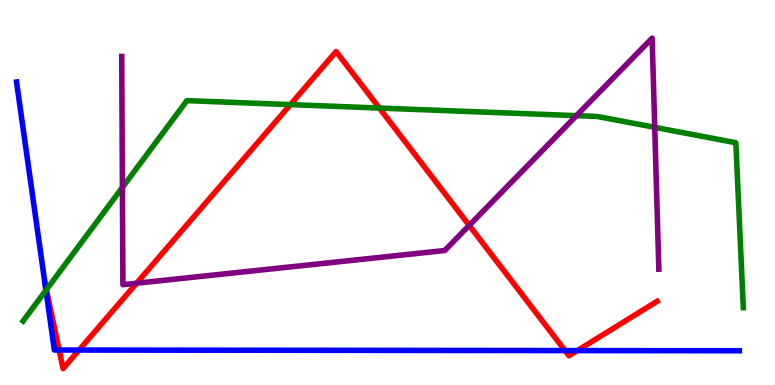[{'lines': ['blue', 'red'], 'intersections': [{'x': 0.763, 'y': 0.908}, {'x': 1.02, 'y': 0.908}, {'x': 7.29, 'y': 0.894}, {'x': 7.45, 'y': 0.894}]}, {'lines': ['green', 'red'], 'intersections': [{'x': 0.599, 'y': 2.48}, {'x': 3.75, 'y': 7.28}, {'x': 4.9, 'y': 7.19}]}, {'lines': ['purple', 'red'], 'intersections': [{'x': 1.76, 'y': 2.64}, {'x': 6.05, 'y': 4.14}]}, {'lines': ['blue', 'green'], 'intersections': [{'x': 0.593, 'y': 2.46}]}, {'lines': ['blue', 'purple'], 'intersections': []}, {'lines': ['green', 'purple'], 'intersections': [{'x': 1.58, 'y': 5.13}, {'x': 7.44, 'y': 7.0}, {'x': 8.45, 'y': 6.69}]}]